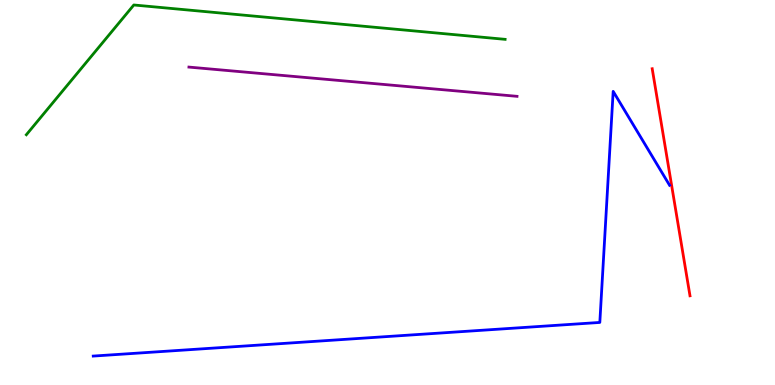[{'lines': ['blue', 'red'], 'intersections': []}, {'lines': ['green', 'red'], 'intersections': []}, {'lines': ['purple', 'red'], 'intersections': []}, {'lines': ['blue', 'green'], 'intersections': []}, {'lines': ['blue', 'purple'], 'intersections': []}, {'lines': ['green', 'purple'], 'intersections': []}]